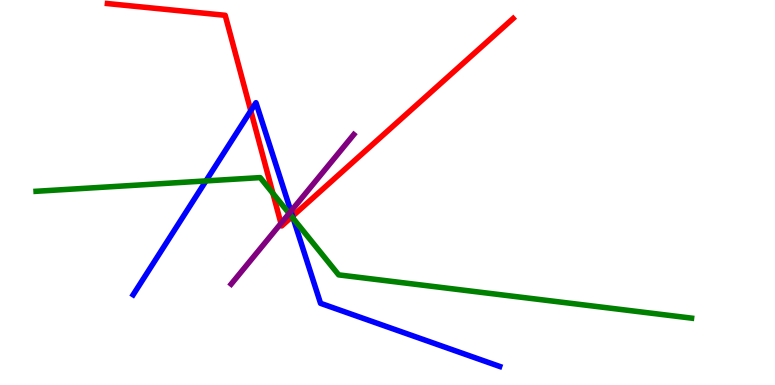[{'lines': ['blue', 'red'], 'intersections': [{'x': 3.24, 'y': 7.12}, {'x': 3.77, 'y': 4.38}]}, {'lines': ['green', 'red'], 'intersections': [{'x': 3.52, 'y': 4.98}, {'x': 3.77, 'y': 4.37}]}, {'lines': ['purple', 'red'], 'intersections': [{'x': 3.63, 'y': 4.2}]}, {'lines': ['blue', 'green'], 'intersections': [{'x': 2.66, 'y': 5.3}, {'x': 3.78, 'y': 4.32}]}, {'lines': ['blue', 'purple'], 'intersections': [{'x': 3.75, 'y': 4.51}]}, {'lines': ['green', 'purple'], 'intersections': [{'x': 3.73, 'y': 4.46}]}]